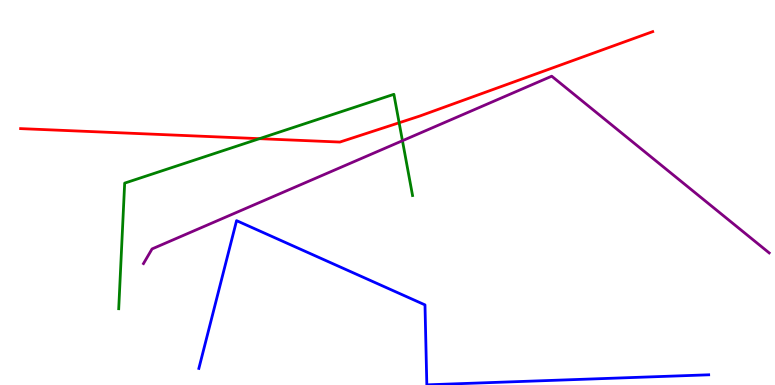[{'lines': ['blue', 'red'], 'intersections': []}, {'lines': ['green', 'red'], 'intersections': [{'x': 3.35, 'y': 6.4}, {'x': 5.15, 'y': 6.81}]}, {'lines': ['purple', 'red'], 'intersections': []}, {'lines': ['blue', 'green'], 'intersections': []}, {'lines': ['blue', 'purple'], 'intersections': []}, {'lines': ['green', 'purple'], 'intersections': [{'x': 5.19, 'y': 6.35}]}]